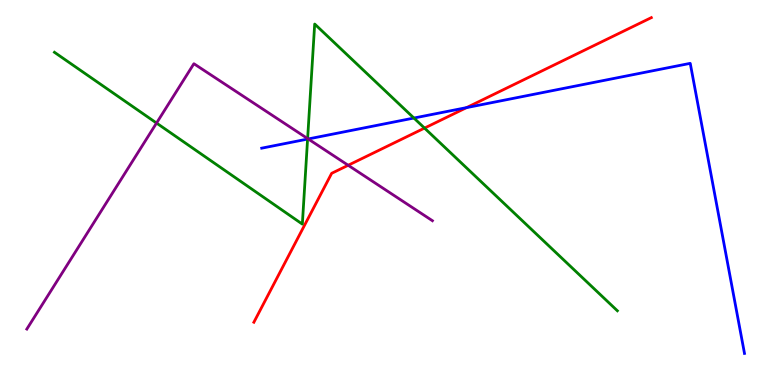[{'lines': ['blue', 'red'], 'intersections': [{'x': 6.02, 'y': 7.2}]}, {'lines': ['green', 'red'], 'intersections': [{'x': 5.48, 'y': 6.67}]}, {'lines': ['purple', 'red'], 'intersections': [{'x': 4.49, 'y': 5.71}]}, {'lines': ['blue', 'green'], 'intersections': [{'x': 3.97, 'y': 6.39}, {'x': 5.34, 'y': 6.93}]}, {'lines': ['blue', 'purple'], 'intersections': [{'x': 3.98, 'y': 6.39}]}, {'lines': ['green', 'purple'], 'intersections': [{'x': 2.02, 'y': 6.8}, {'x': 3.97, 'y': 6.4}]}]